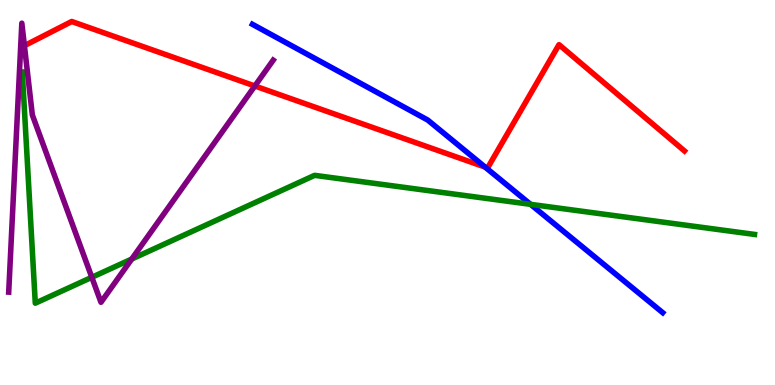[{'lines': ['blue', 'red'], 'intersections': [{'x': 6.26, 'y': 5.66}]}, {'lines': ['green', 'red'], 'intersections': []}, {'lines': ['purple', 'red'], 'intersections': [{'x': 3.29, 'y': 7.77}]}, {'lines': ['blue', 'green'], 'intersections': [{'x': 6.85, 'y': 4.69}]}, {'lines': ['blue', 'purple'], 'intersections': []}, {'lines': ['green', 'purple'], 'intersections': [{'x': 1.18, 'y': 2.8}, {'x': 1.7, 'y': 3.27}]}]